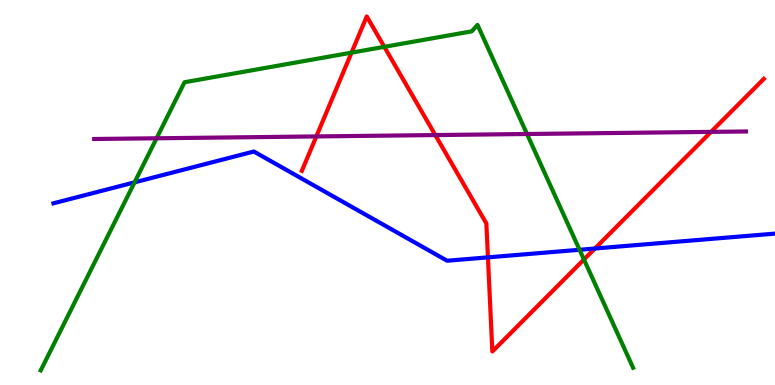[{'lines': ['blue', 'red'], 'intersections': [{'x': 6.3, 'y': 3.32}, {'x': 7.68, 'y': 3.55}]}, {'lines': ['green', 'red'], 'intersections': [{'x': 4.54, 'y': 8.63}, {'x': 4.96, 'y': 8.78}, {'x': 7.53, 'y': 3.26}]}, {'lines': ['purple', 'red'], 'intersections': [{'x': 4.08, 'y': 6.46}, {'x': 5.62, 'y': 6.49}, {'x': 9.17, 'y': 6.57}]}, {'lines': ['blue', 'green'], 'intersections': [{'x': 1.74, 'y': 5.26}, {'x': 7.48, 'y': 3.51}]}, {'lines': ['blue', 'purple'], 'intersections': []}, {'lines': ['green', 'purple'], 'intersections': [{'x': 2.02, 'y': 6.41}, {'x': 6.8, 'y': 6.52}]}]